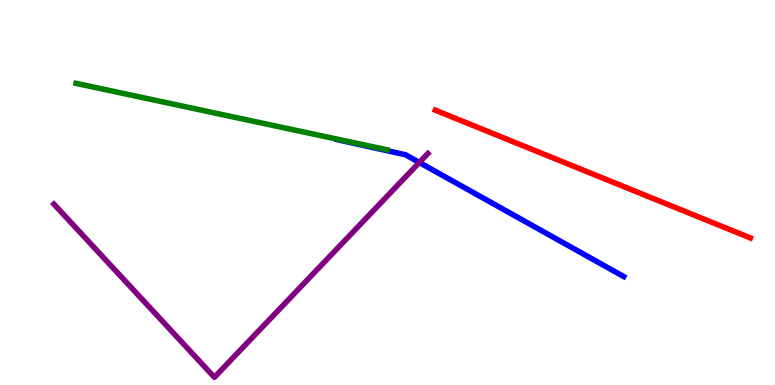[{'lines': ['blue', 'red'], 'intersections': []}, {'lines': ['green', 'red'], 'intersections': []}, {'lines': ['purple', 'red'], 'intersections': []}, {'lines': ['blue', 'green'], 'intersections': []}, {'lines': ['blue', 'purple'], 'intersections': [{'x': 5.41, 'y': 5.78}]}, {'lines': ['green', 'purple'], 'intersections': []}]